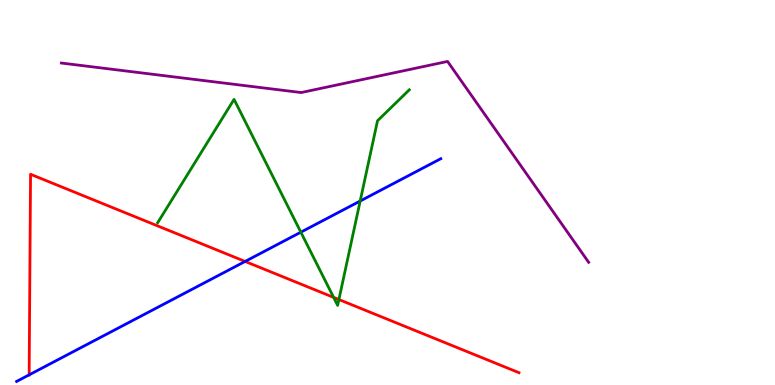[{'lines': ['blue', 'red'], 'intersections': [{'x': 0.376, 'y': 0.264}, {'x': 3.16, 'y': 3.21}]}, {'lines': ['green', 'red'], 'intersections': [{'x': 4.31, 'y': 2.28}, {'x': 4.37, 'y': 2.22}]}, {'lines': ['purple', 'red'], 'intersections': []}, {'lines': ['blue', 'green'], 'intersections': [{'x': 3.88, 'y': 3.97}, {'x': 4.65, 'y': 4.78}]}, {'lines': ['blue', 'purple'], 'intersections': []}, {'lines': ['green', 'purple'], 'intersections': []}]